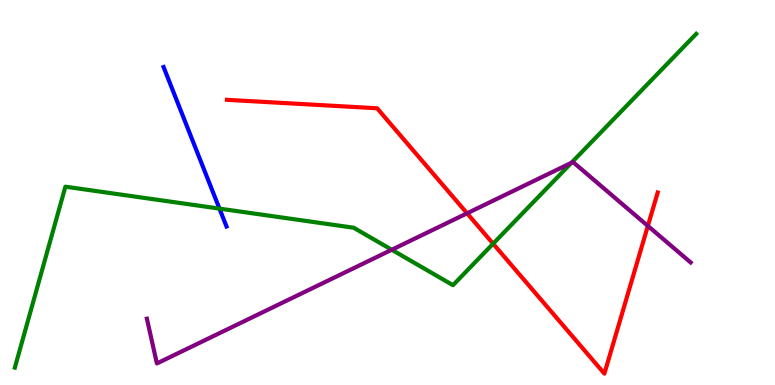[{'lines': ['blue', 'red'], 'intersections': []}, {'lines': ['green', 'red'], 'intersections': [{'x': 6.36, 'y': 3.67}]}, {'lines': ['purple', 'red'], 'intersections': [{'x': 6.03, 'y': 4.46}, {'x': 8.36, 'y': 4.13}]}, {'lines': ['blue', 'green'], 'intersections': [{'x': 2.83, 'y': 4.58}]}, {'lines': ['blue', 'purple'], 'intersections': []}, {'lines': ['green', 'purple'], 'intersections': [{'x': 5.05, 'y': 3.51}, {'x': 7.37, 'y': 5.77}]}]